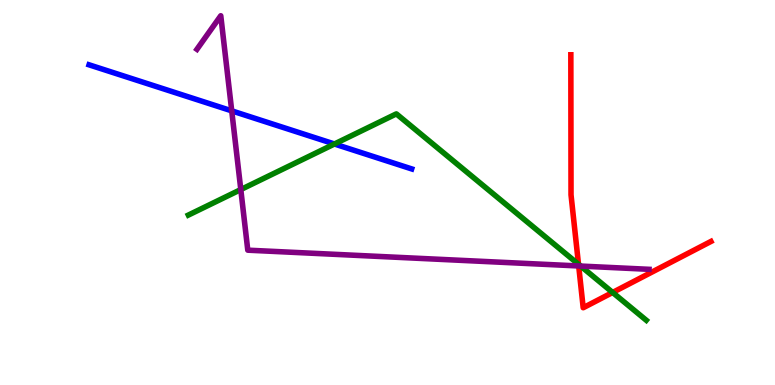[{'lines': ['blue', 'red'], 'intersections': []}, {'lines': ['green', 'red'], 'intersections': [{'x': 7.46, 'y': 3.14}, {'x': 7.9, 'y': 2.4}]}, {'lines': ['purple', 'red'], 'intersections': [{'x': 7.47, 'y': 3.09}]}, {'lines': ['blue', 'green'], 'intersections': [{'x': 4.32, 'y': 6.26}]}, {'lines': ['blue', 'purple'], 'intersections': [{'x': 2.99, 'y': 7.12}]}, {'lines': ['green', 'purple'], 'intersections': [{'x': 3.11, 'y': 5.08}, {'x': 7.49, 'y': 3.09}]}]